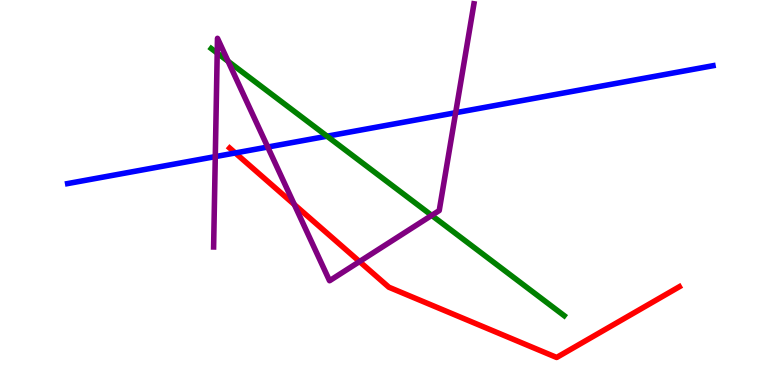[{'lines': ['blue', 'red'], 'intersections': [{'x': 3.04, 'y': 6.03}]}, {'lines': ['green', 'red'], 'intersections': []}, {'lines': ['purple', 'red'], 'intersections': [{'x': 3.8, 'y': 4.69}, {'x': 4.64, 'y': 3.21}]}, {'lines': ['blue', 'green'], 'intersections': [{'x': 4.22, 'y': 6.46}]}, {'lines': ['blue', 'purple'], 'intersections': [{'x': 2.78, 'y': 5.93}, {'x': 3.45, 'y': 6.18}, {'x': 5.88, 'y': 7.07}]}, {'lines': ['green', 'purple'], 'intersections': [{'x': 2.8, 'y': 8.62}, {'x': 2.94, 'y': 8.41}, {'x': 5.57, 'y': 4.41}]}]